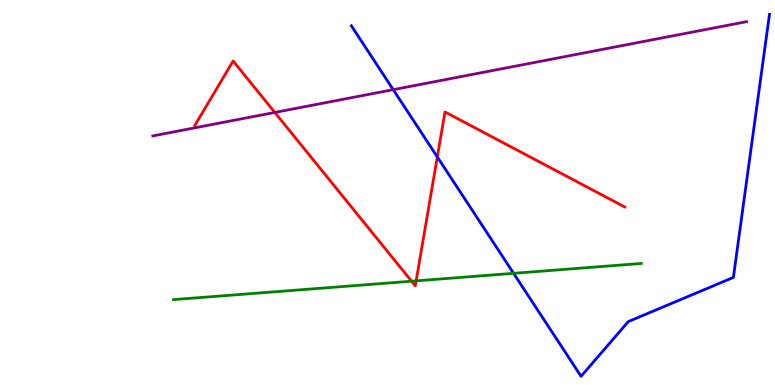[{'lines': ['blue', 'red'], 'intersections': [{'x': 5.64, 'y': 5.92}]}, {'lines': ['green', 'red'], 'intersections': [{'x': 5.31, 'y': 2.7}, {'x': 5.37, 'y': 2.7}]}, {'lines': ['purple', 'red'], 'intersections': [{'x': 3.55, 'y': 7.08}]}, {'lines': ['blue', 'green'], 'intersections': [{'x': 6.63, 'y': 2.9}]}, {'lines': ['blue', 'purple'], 'intersections': [{'x': 5.07, 'y': 7.67}]}, {'lines': ['green', 'purple'], 'intersections': []}]